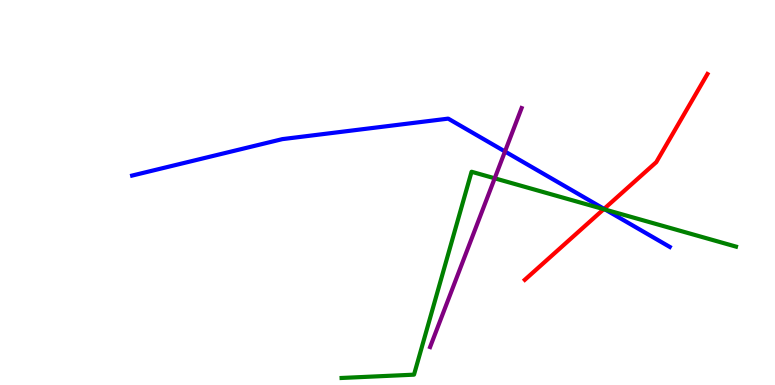[{'lines': ['blue', 'red'], 'intersections': [{'x': 7.79, 'y': 4.57}]}, {'lines': ['green', 'red'], 'intersections': [{'x': 7.79, 'y': 4.57}]}, {'lines': ['purple', 'red'], 'intersections': []}, {'lines': ['blue', 'green'], 'intersections': [{'x': 7.81, 'y': 4.56}]}, {'lines': ['blue', 'purple'], 'intersections': [{'x': 6.52, 'y': 6.06}]}, {'lines': ['green', 'purple'], 'intersections': [{'x': 6.38, 'y': 5.37}]}]